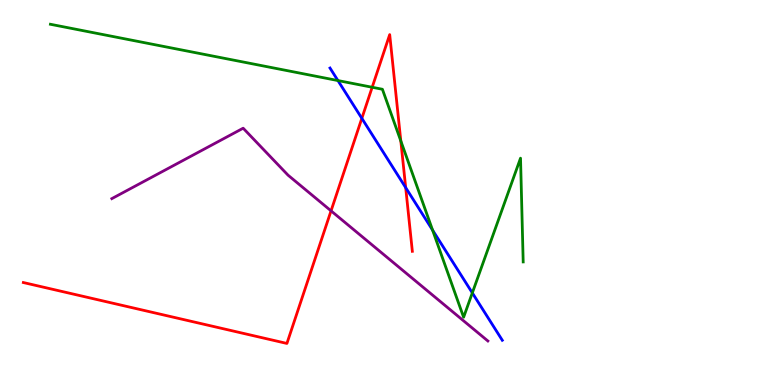[{'lines': ['blue', 'red'], 'intersections': [{'x': 4.67, 'y': 6.93}, {'x': 5.23, 'y': 5.13}]}, {'lines': ['green', 'red'], 'intersections': [{'x': 4.8, 'y': 7.73}, {'x': 5.17, 'y': 6.34}]}, {'lines': ['purple', 'red'], 'intersections': [{'x': 4.27, 'y': 4.52}]}, {'lines': ['blue', 'green'], 'intersections': [{'x': 4.36, 'y': 7.91}, {'x': 5.58, 'y': 4.02}, {'x': 6.09, 'y': 2.39}]}, {'lines': ['blue', 'purple'], 'intersections': []}, {'lines': ['green', 'purple'], 'intersections': []}]